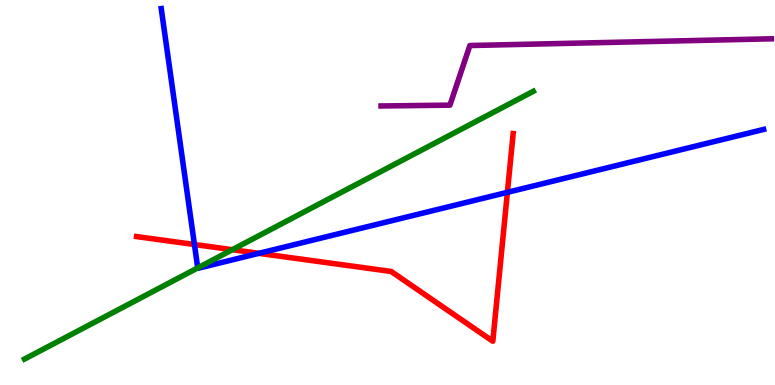[{'lines': ['blue', 'red'], 'intersections': [{'x': 2.51, 'y': 3.65}, {'x': 3.34, 'y': 3.42}, {'x': 6.55, 'y': 5.0}]}, {'lines': ['green', 'red'], 'intersections': [{'x': 3.0, 'y': 3.51}]}, {'lines': ['purple', 'red'], 'intersections': []}, {'lines': ['blue', 'green'], 'intersections': [{'x': 2.55, 'y': 3.04}]}, {'lines': ['blue', 'purple'], 'intersections': []}, {'lines': ['green', 'purple'], 'intersections': []}]